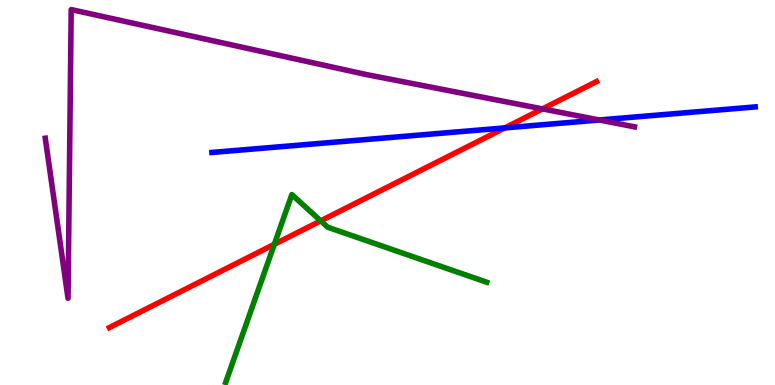[{'lines': ['blue', 'red'], 'intersections': [{'x': 6.51, 'y': 6.68}]}, {'lines': ['green', 'red'], 'intersections': [{'x': 3.54, 'y': 3.66}, {'x': 4.14, 'y': 4.26}]}, {'lines': ['purple', 'red'], 'intersections': [{'x': 7.0, 'y': 7.17}]}, {'lines': ['blue', 'green'], 'intersections': []}, {'lines': ['blue', 'purple'], 'intersections': [{'x': 7.73, 'y': 6.88}]}, {'lines': ['green', 'purple'], 'intersections': []}]